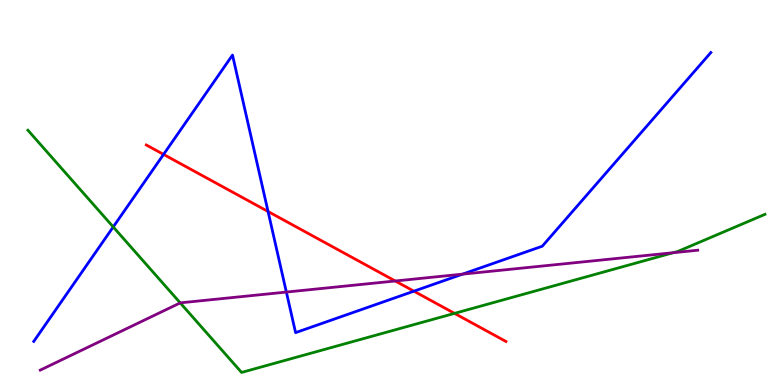[{'lines': ['blue', 'red'], 'intersections': [{'x': 2.11, 'y': 5.99}, {'x': 3.46, 'y': 4.51}, {'x': 5.34, 'y': 2.44}]}, {'lines': ['green', 'red'], 'intersections': [{'x': 5.86, 'y': 1.86}]}, {'lines': ['purple', 'red'], 'intersections': [{'x': 5.1, 'y': 2.7}]}, {'lines': ['blue', 'green'], 'intersections': [{'x': 1.46, 'y': 4.11}]}, {'lines': ['blue', 'purple'], 'intersections': [{'x': 3.7, 'y': 2.41}, {'x': 5.97, 'y': 2.88}]}, {'lines': ['green', 'purple'], 'intersections': [{'x': 2.33, 'y': 2.13}, {'x': 8.69, 'y': 3.44}]}]